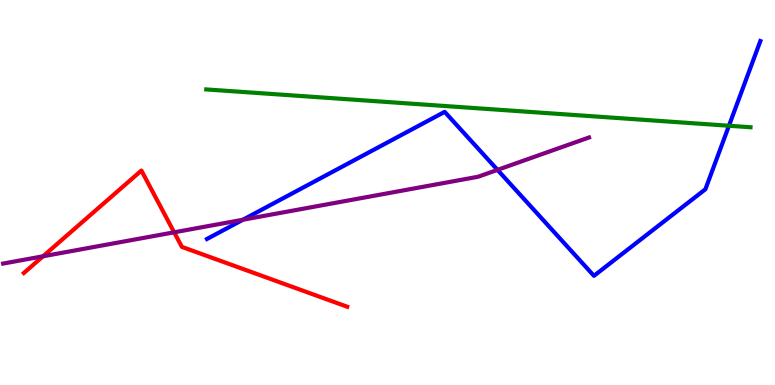[{'lines': ['blue', 'red'], 'intersections': []}, {'lines': ['green', 'red'], 'intersections': []}, {'lines': ['purple', 'red'], 'intersections': [{'x': 0.555, 'y': 3.34}, {'x': 2.25, 'y': 3.97}]}, {'lines': ['blue', 'green'], 'intersections': [{'x': 9.41, 'y': 6.73}]}, {'lines': ['blue', 'purple'], 'intersections': [{'x': 3.13, 'y': 4.29}, {'x': 6.42, 'y': 5.59}]}, {'lines': ['green', 'purple'], 'intersections': []}]